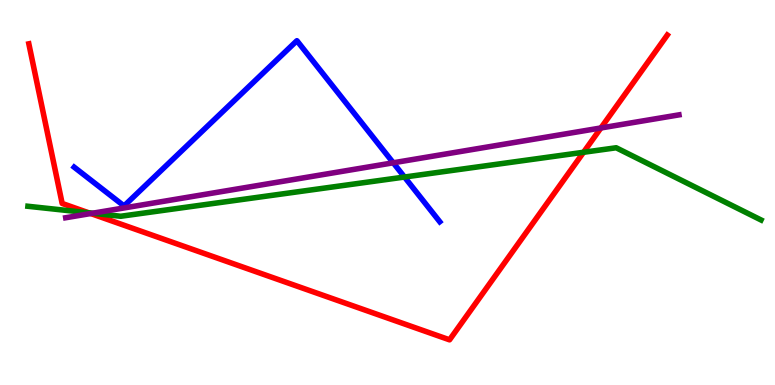[{'lines': ['blue', 'red'], 'intersections': []}, {'lines': ['green', 'red'], 'intersections': [{'x': 1.15, 'y': 4.47}, {'x': 7.53, 'y': 6.04}]}, {'lines': ['purple', 'red'], 'intersections': [{'x': 1.17, 'y': 4.45}, {'x': 7.75, 'y': 6.68}]}, {'lines': ['blue', 'green'], 'intersections': [{'x': 5.22, 'y': 5.4}]}, {'lines': ['blue', 'purple'], 'intersections': [{'x': 5.07, 'y': 5.77}]}, {'lines': ['green', 'purple'], 'intersections': [{'x': 1.19, 'y': 4.46}]}]